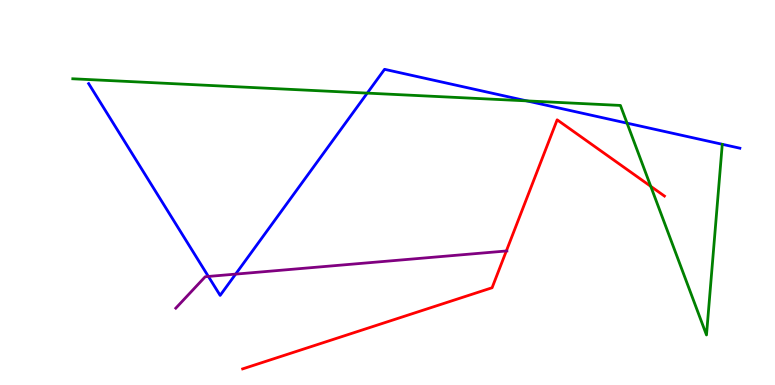[{'lines': ['blue', 'red'], 'intersections': []}, {'lines': ['green', 'red'], 'intersections': [{'x': 8.4, 'y': 5.16}]}, {'lines': ['purple', 'red'], 'intersections': [{'x': 6.53, 'y': 3.48}]}, {'lines': ['blue', 'green'], 'intersections': [{'x': 4.74, 'y': 7.58}, {'x': 6.8, 'y': 7.38}, {'x': 8.09, 'y': 6.8}]}, {'lines': ['blue', 'purple'], 'intersections': [{'x': 2.69, 'y': 2.82}, {'x': 3.04, 'y': 2.88}]}, {'lines': ['green', 'purple'], 'intersections': []}]